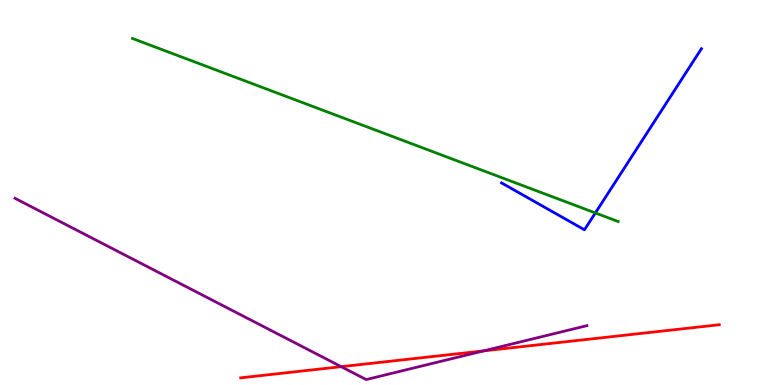[{'lines': ['blue', 'red'], 'intersections': []}, {'lines': ['green', 'red'], 'intersections': []}, {'lines': ['purple', 'red'], 'intersections': [{'x': 4.4, 'y': 0.476}, {'x': 6.24, 'y': 0.887}]}, {'lines': ['blue', 'green'], 'intersections': [{'x': 7.68, 'y': 4.47}]}, {'lines': ['blue', 'purple'], 'intersections': []}, {'lines': ['green', 'purple'], 'intersections': []}]